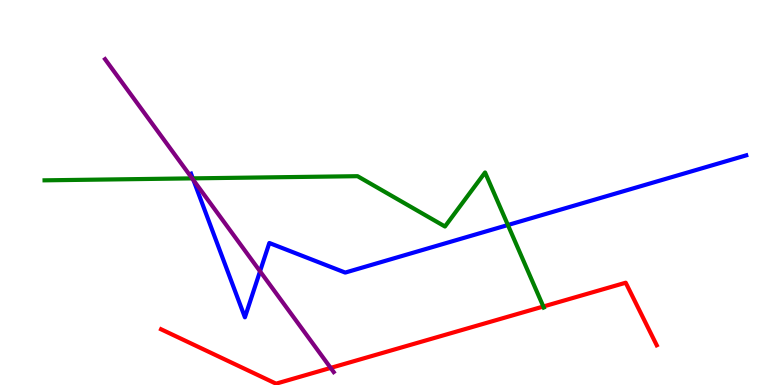[{'lines': ['blue', 'red'], 'intersections': []}, {'lines': ['green', 'red'], 'intersections': [{'x': 7.01, 'y': 2.04}]}, {'lines': ['purple', 'red'], 'intersections': [{'x': 4.27, 'y': 0.444}]}, {'lines': ['blue', 'green'], 'intersections': [{'x': 2.49, 'y': 5.37}, {'x': 6.55, 'y': 4.16}]}, {'lines': ['blue', 'purple'], 'intersections': [{'x': 2.5, 'y': 5.32}, {'x': 3.36, 'y': 2.95}]}, {'lines': ['green', 'purple'], 'intersections': [{'x': 2.48, 'y': 5.37}]}]